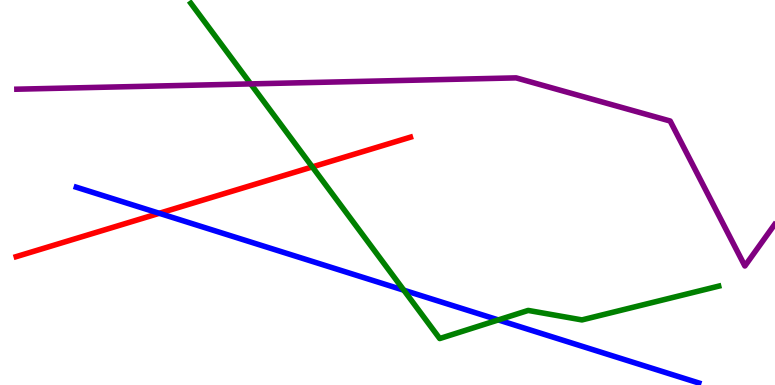[{'lines': ['blue', 'red'], 'intersections': [{'x': 2.06, 'y': 4.46}]}, {'lines': ['green', 'red'], 'intersections': [{'x': 4.03, 'y': 5.66}]}, {'lines': ['purple', 'red'], 'intersections': []}, {'lines': ['blue', 'green'], 'intersections': [{'x': 5.21, 'y': 2.46}, {'x': 6.43, 'y': 1.69}]}, {'lines': ['blue', 'purple'], 'intersections': []}, {'lines': ['green', 'purple'], 'intersections': [{'x': 3.23, 'y': 7.82}]}]